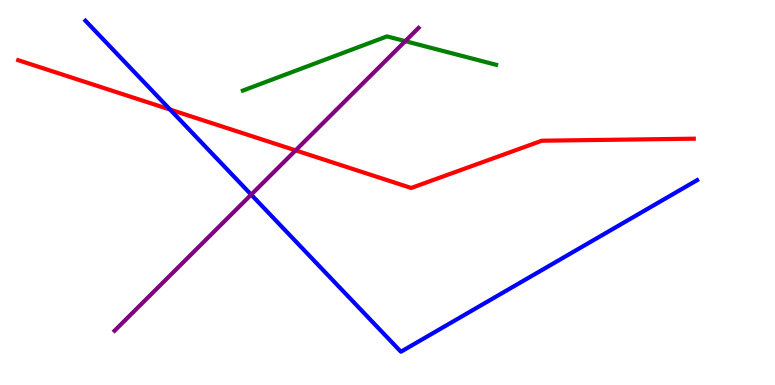[{'lines': ['blue', 'red'], 'intersections': [{'x': 2.2, 'y': 7.15}]}, {'lines': ['green', 'red'], 'intersections': []}, {'lines': ['purple', 'red'], 'intersections': [{'x': 3.81, 'y': 6.09}]}, {'lines': ['blue', 'green'], 'intersections': []}, {'lines': ['blue', 'purple'], 'intersections': [{'x': 3.24, 'y': 4.94}]}, {'lines': ['green', 'purple'], 'intersections': [{'x': 5.23, 'y': 8.93}]}]